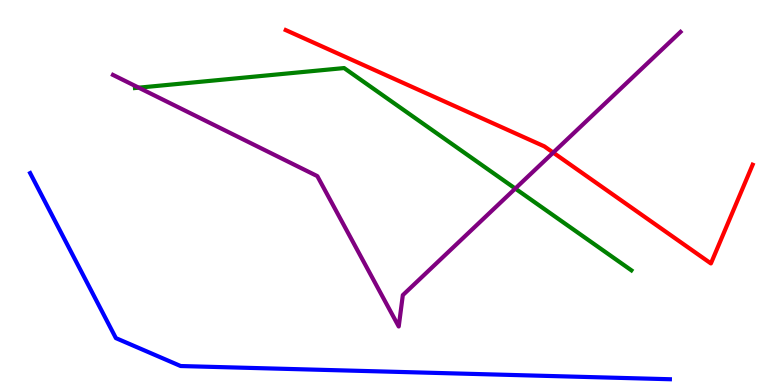[{'lines': ['blue', 'red'], 'intersections': []}, {'lines': ['green', 'red'], 'intersections': []}, {'lines': ['purple', 'red'], 'intersections': [{'x': 7.14, 'y': 6.04}]}, {'lines': ['blue', 'green'], 'intersections': []}, {'lines': ['blue', 'purple'], 'intersections': []}, {'lines': ['green', 'purple'], 'intersections': [{'x': 1.79, 'y': 7.72}, {'x': 6.65, 'y': 5.1}]}]